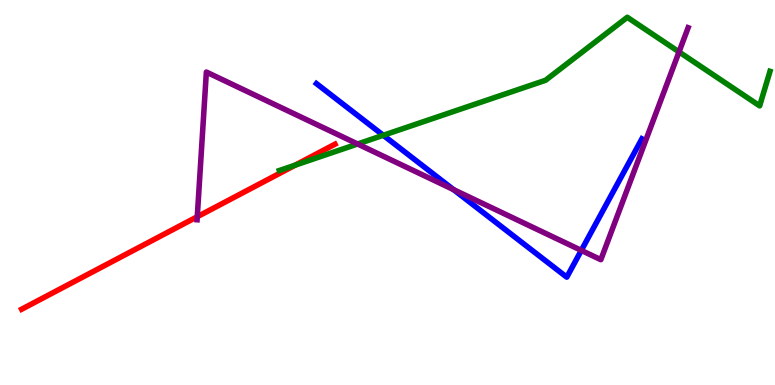[{'lines': ['blue', 'red'], 'intersections': []}, {'lines': ['green', 'red'], 'intersections': [{'x': 3.81, 'y': 5.71}]}, {'lines': ['purple', 'red'], 'intersections': [{'x': 2.55, 'y': 4.37}]}, {'lines': ['blue', 'green'], 'intersections': [{'x': 4.95, 'y': 6.49}]}, {'lines': ['blue', 'purple'], 'intersections': [{'x': 5.85, 'y': 5.07}, {'x': 7.5, 'y': 3.5}]}, {'lines': ['green', 'purple'], 'intersections': [{'x': 4.61, 'y': 6.26}, {'x': 8.76, 'y': 8.65}]}]